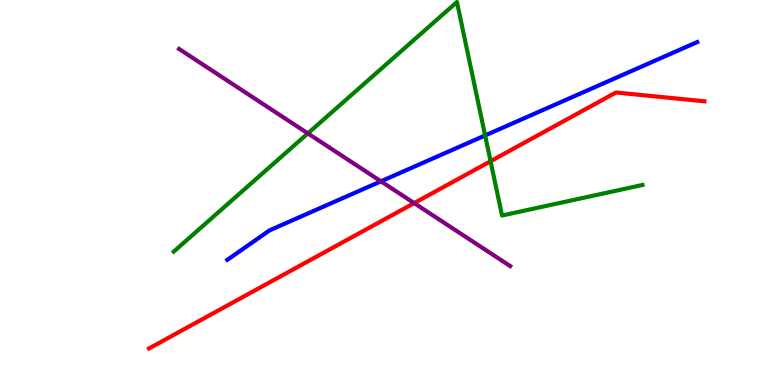[{'lines': ['blue', 'red'], 'intersections': []}, {'lines': ['green', 'red'], 'intersections': [{'x': 6.33, 'y': 5.81}]}, {'lines': ['purple', 'red'], 'intersections': [{'x': 5.34, 'y': 4.72}]}, {'lines': ['blue', 'green'], 'intersections': [{'x': 6.26, 'y': 6.48}]}, {'lines': ['blue', 'purple'], 'intersections': [{'x': 4.92, 'y': 5.29}]}, {'lines': ['green', 'purple'], 'intersections': [{'x': 3.97, 'y': 6.53}]}]